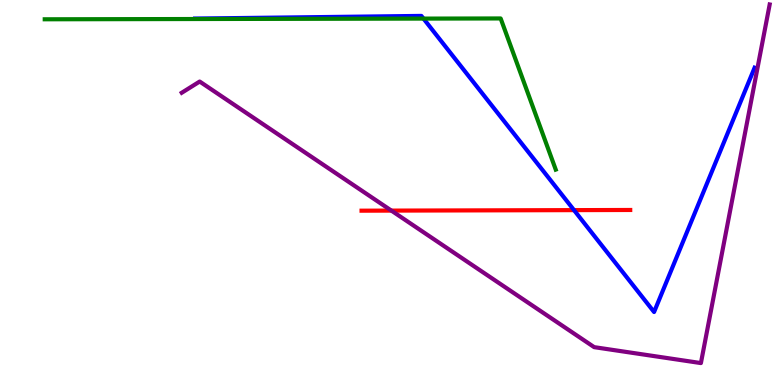[{'lines': ['blue', 'red'], 'intersections': [{'x': 7.41, 'y': 4.54}]}, {'lines': ['green', 'red'], 'intersections': []}, {'lines': ['purple', 'red'], 'intersections': [{'x': 5.05, 'y': 4.53}]}, {'lines': ['blue', 'green'], 'intersections': [{'x': 5.46, 'y': 9.52}]}, {'lines': ['blue', 'purple'], 'intersections': []}, {'lines': ['green', 'purple'], 'intersections': []}]